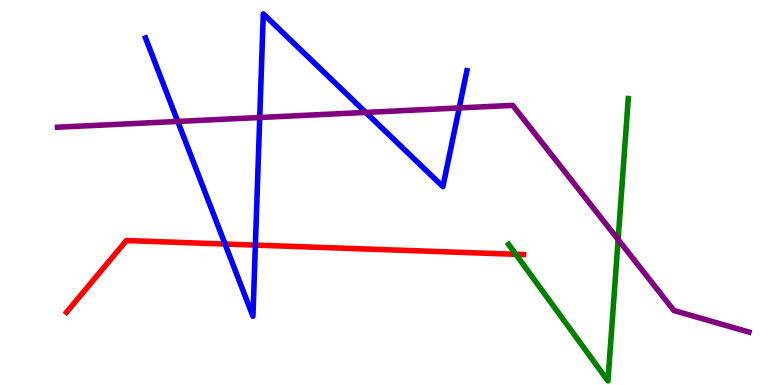[{'lines': ['blue', 'red'], 'intersections': [{'x': 2.9, 'y': 3.66}, {'x': 3.3, 'y': 3.63}]}, {'lines': ['green', 'red'], 'intersections': [{'x': 6.66, 'y': 3.39}]}, {'lines': ['purple', 'red'], 'intersections': []}, {'lines': ['blue', 'green'], 'intersections': []}, {'lines': ['blue', 'purple'], 'intersections': [{'x': 2.29, 'y': 6.85}, {'x': 3.35, 'y': 6.95}, {'x': 4.72, 'y': 7.08}, {'x': 5.93, 'y': 7.2}]}, {'lines': ['green', 'purple'], 'intersections': [{'x': 7.98, 'y': 3.78}]}]